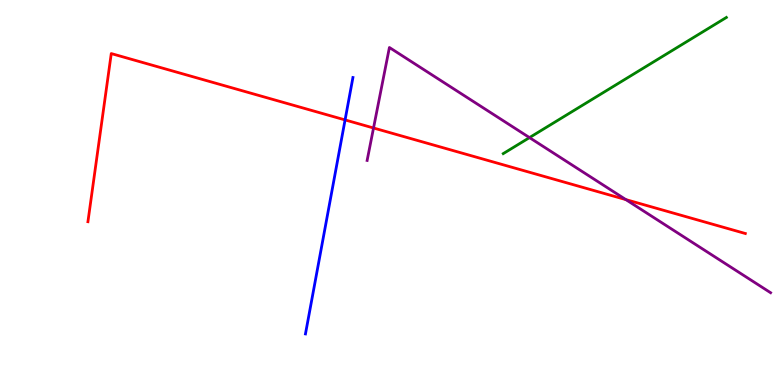[{'lines': ['blue', 'red'], 'intersections': [{'x': 4.45, 'y': 6.89}]}, {'lines': ['green', 'red'], 'intersections': []}, {'lines': ['purple', 'red'], 'intersections': [{'x': 4.82, 'y': 6.68}, {'x': 8.08, 'y': 4.82}]}, {'lines': ['blue', 'green'], 'intersections': []}, {'lines': ['blue', 'purple'], 'intersections': []}, {'lines': ['green', 'purple'], 'intersections': [{'x': 6.83, 'y': 6.43}]}]